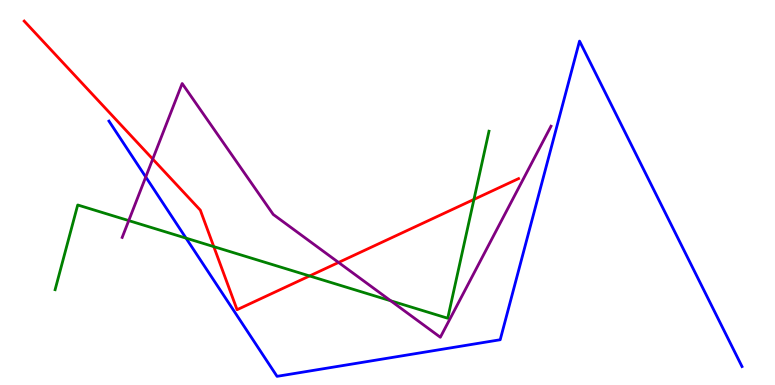[{'lines': ['blue', 'red'], 'intersections': []}, {'lines': ['green', 'red'], 'intersections': [{'x': 2.76, 'y': 3.59}, {'x': 3.99, 'y': 2.83}, {'x': 6.12, 'y': 4.82}]}, {'lines': ['purple', 'red'], 'intersections': [{'x': 1.97, 'y': 5.87}, {'x': 4.37, 'y': 3.18}]}, {'lines': ['blue', 'green'], 'intersections': [{'x': 2.4, 'y': 3.81}]}, {'lines': ['blue', 'purple'], 'intersections': [{'x': 1.88, 'y': 5.4}]}, {'lines': ['green', 'purple'], 'intersections': [{'x': 1.66, 'y': 4.27}, {'x': 5.04, 'y': 2.19}]}]